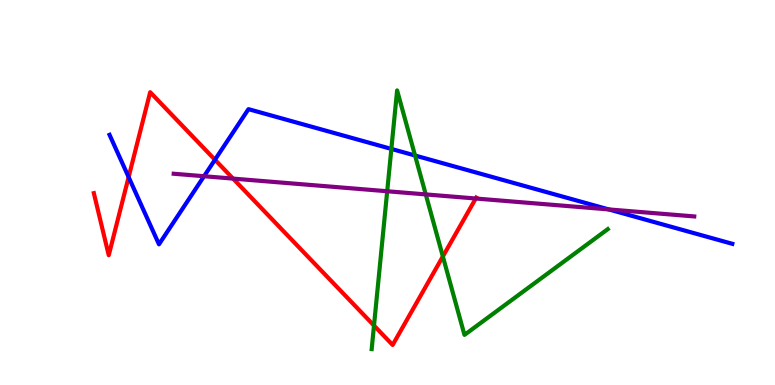[{'lines': ['blue', 'red'], 'intersections': [{'x': 1.66, 'y': 5.4}, {'x': 2.77, 'y': 5.85}]}, {'lines': ['green', 'red'], 'intersections': [{'x': 4.83, 'y': 1.54}, {'x': 5.71, 'y': 3.34}]}, {'lines': ['purple', 'red'], 'intersections': [{'x': 3.01, 'y': 5.36}, {'x': 6.14, 'y': 4.84}]}, {'lines': ['blue', 'green'], 'intersections': [{'x': 5.05, 'y': 6.13}, {'x': 5.36, 'y': 5.96}]}, {'lines': ['blue', 'purple'], 'intersections': [{'x': 2.63, 'y': 5.42}, {'x': 7.85, 'y': 4.56}]}, {'lines': ['green', 'purple'], 'intersections': [{'x': 5.0, 'y': 5.03}, {'x': 5.49, 'y': 4.95}]}]